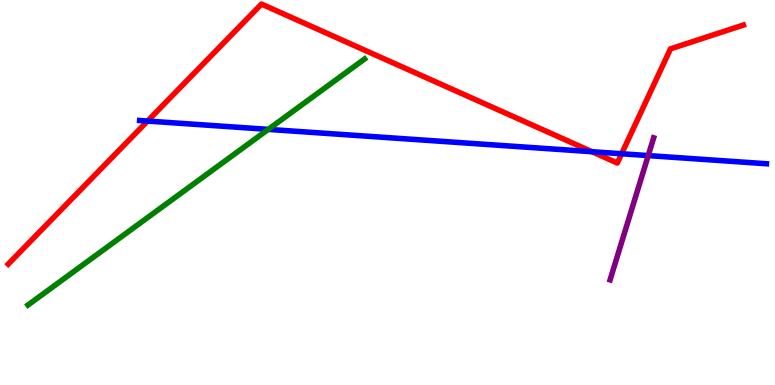[{'lines': ['blue', 'red'], 'intersections': [{'x': 1.9, 'y': 6.86}, {'x': 7.64, 'y': 6.06}, {'x': 8.02, 'y': 6.01}]}, {'lines': ['green', 'red'], 'intersections': []}, {'lines': ['purple', 'red'], 'intersections': []}, {'lines': ['blue', 'green'], 'intersections': [{'x': 3.46, 'y': 6.64}]}, {'lines': ['blue', 'purple'], 'intersections': [{'x': 8.36, 'y': 5.96}]}, {'lines': ['green', 'purple'], 'intersections': []}]